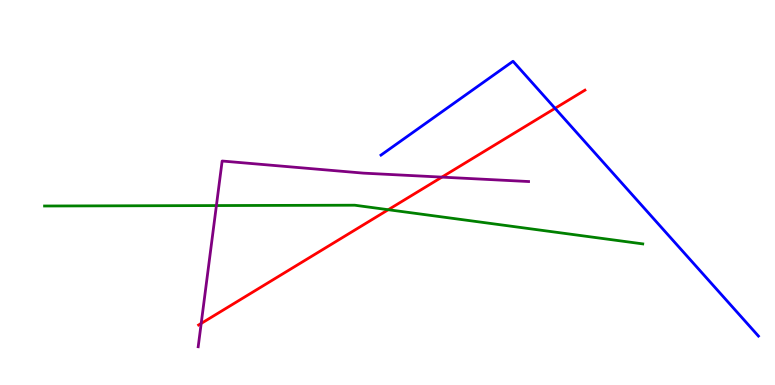[{'lines': ['blue', 'red'], 'intersections': [{'x': 7.16, 'y': 7.19}]}, {'lines': ['green', 'red'], 'intersections': [{'x': 5.01, 'y': 4.55}]}, {'lines': ['purple', 'red'], 'intersections': [{'x': 2.6, 'y': 1.6}, {'x': 5.7, 'y': 5.4}]}, {'lines': ['blue', 'green'], 'intersections': []}, {'lines': ['blue', 'purple'], 'intersections': []}, {'lines': ['green', 'purple'], 'intersections': [{'x': 2.79, 'y': 4.66}]}]